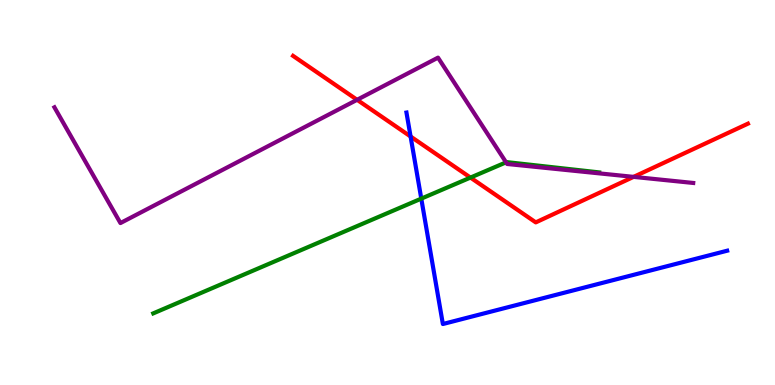[{'lines': ['blue', 'red'], 'intersections': [{'x': 5.3, 'y': 6.45}]}, {'lines': ['green', 'red'], 'intersections': [{'x': 6.07, 'y': 5.39}]}, {'lines': ['purple', 'red'], 'intersections': [{'x': 4.61, 'y': 7.41}, {'x': 8.18, 'y': 5.41}]}, {'lines': ['blue', 'green'], 'intersections': [{'x': 5.44, 'y': 4.84}]}, {'lines': ['blue', 'purple'], 'intersections': []}, {'lines': ['green', 'purple'], 'intersections': [{'x': 6.53, 'y': 5.78}]}]